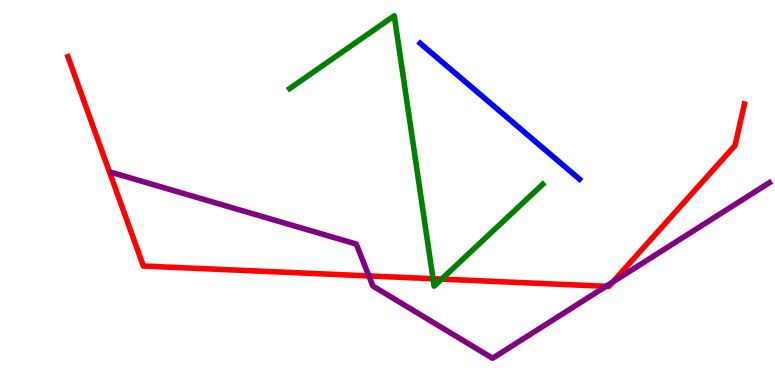[{'lines': ['blue', 'red'], 'intersections': []}, {'lines': ['green', 'red'], 'intersections': [{'x': 5.59, 'y': 2.76}, {'x': 5.7, 'y': 2.75}]}, {'lines': ['purple', 'red'], 'intersections': [{'x': 4.76, 'y': 2.83}, {'x': 7.82, 'y': 2.56}, {'x': 7.91, 'y': 2.67}]}, {'lines': ['blue', 'green'], 'intersections': []}, {'lines': ['blue', 'purple'], 'intersections': []}, {'lines': ['green', 'purple'], 'intersections': []}]